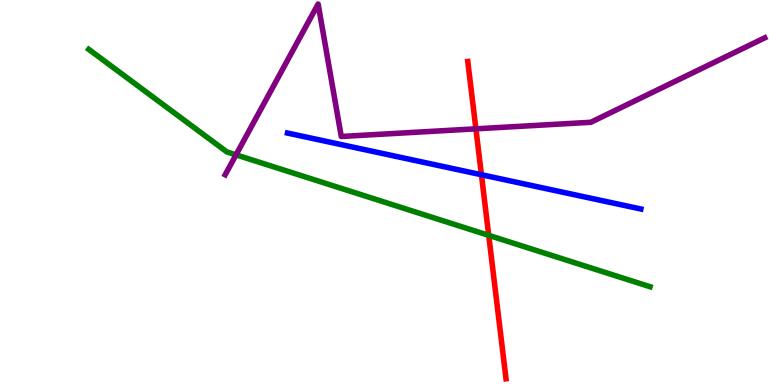[{'lines': ['blue', 'red'], 'intersections': [{'x': 6.21, 'y': 5.46}]}, {'lines': ['green', 'red'], 'intersections': [{'x': 6.31, 'y': 3.89}]}, {'lines': ['purple', 'red'], 'intersections': [{'x': 6.14, 'y': 6.65}]}, {'lines': ['blue', 'green'], 'intersections': []}, {'lines': ['blue', 'purple'], 'intersections': []}, {'lines': ['green', 'purple'], 'intersections': [{'x': 3.05, 'y': 5.98}]}]